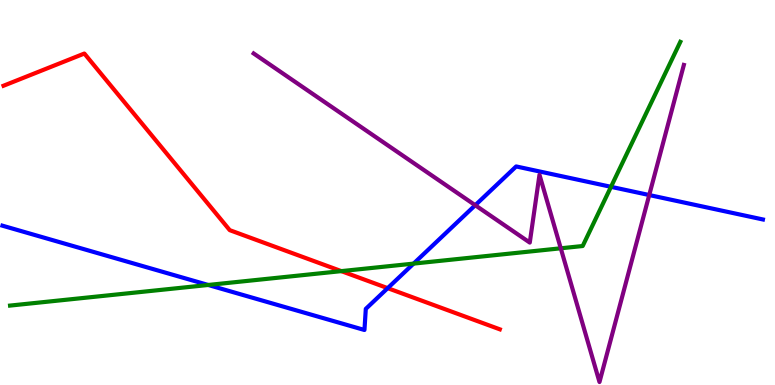[{'lines': ['blue', 'red'], 'intersections': [{'x': 5.0, 'y': 2.52}]}, {'lines': ['green', 'red'], 'intersections': [{'x': 4.4, 'y': 2.96}]}, {'lines': ['purple', 'red'], 'intersections': []}, {'lines': ['blue', 'green'], 'intersections': [{'x': 2.69, 'y': 2.6}, {'x': 5.34, 'y': 3.15}, {'x': 7.88, 'y': 5.15}]}, {'lines': ['blue', 'purple'], 'intersections': [{'x': 6.13, 'y': 4.67}, {'x': 8.38, 'y': 4.93}]}, {'lines': ['green', 'purple'], 'intersections': [{'x': 7.24, 'y': 3.55}]}]